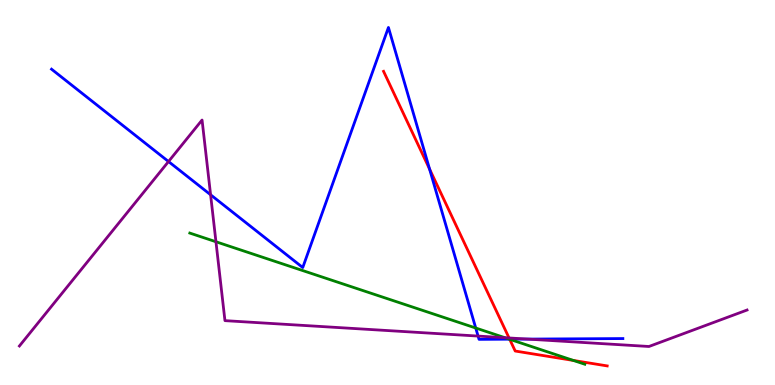[{'lines': ['blue', 'red'], 'intersections': [{'x': 5.54, 'y': 5.61}, {'x': 6.58, 'y': 1.19}]}, {'lines': ['green', 'red'], 'intersections': [{'x': 6.58, 'y': 1.19}, {'x': 7.4, 'y': 0.638}]}, {'lines': ['purple', 'red'], 'intersections': [{'x': 6.57, 'y': 1.22}]}, {'lines': ['blue', 'green'], 'intersections': [{'x': 6.14, 'y': 1.48}, {'x': 6.57, 'y': 1.19}]}, {'lines': ['blue', 'purple'], 'intersections': [{'x': 2.17, 'y': 5.8}, {'x': 2.72, 'y': 4.94}, {'x': 6.17, 'y': 1.27}, {'x': 6.81, 'y': 1.19}]}, {'lines': ['green', 'purple'], 'intersections': [{'x': 2.79, 'y': 3.72}, {'x': 6.52, 'y': 1.23}]}]